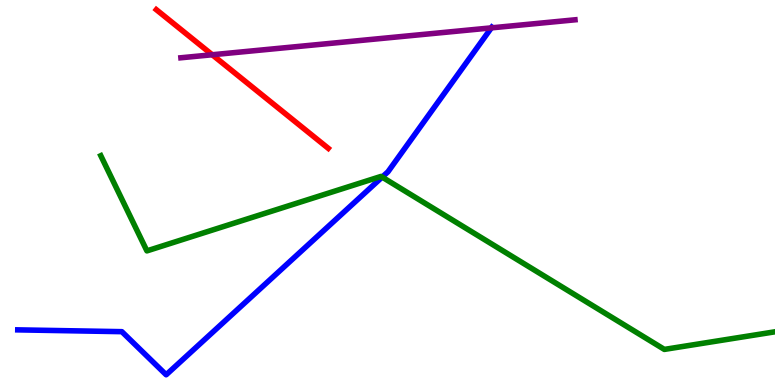[{'lines': ['blue', 'red'], 'intersections': []}, {'lines': ['green', 'red'], 'intersections': []}, {'lines': ['purple', 'red'], 'intersections': [{'x': 2.74, 'y': 8.58}]}, {'lines': ['blue', 'green'], 'intersections': [{'x': 4.93, 'y': 5.4}]}, {'lines': ['blue', 'purple'], 'intersections': [{'x': 6.34, 'y': 9.28}]}, {'lines': ['green', 'purple'], 'intersections': []}]